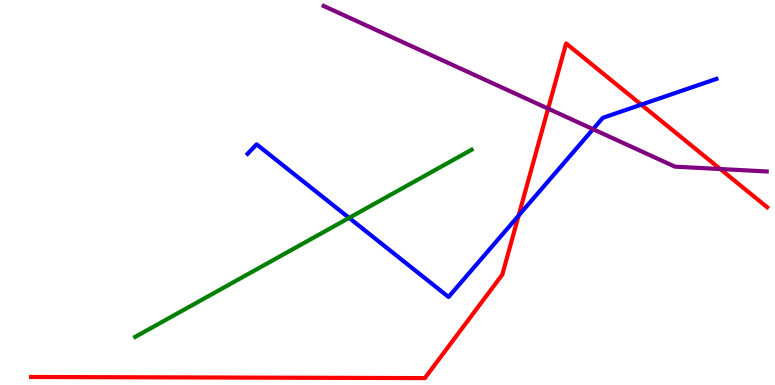[{'lines': ['blue', 'red'], 'intersections': [{'x': 6.69, 'y': 4.4}, {'x': 8.27, 'y': 7.28}]}, {'lines': ['green', 'red'], 'intersections': []}, {'lines': ['purple', 'red'], 'intersections': [{'x': 7.07, 'y': 7.18}, {'x': 9.29, 'y': 5.61}]}, {'lines': ['blue', 'green'], 'intersections': [{'x': 4.5, 'y': 4.34}]}, {'lines': ['blue', 'purple'], 'intersections': [{'x': 7.65, 'y': 6.64}]}, {'lines': ['green', 'purple'], 'intersections': []}]